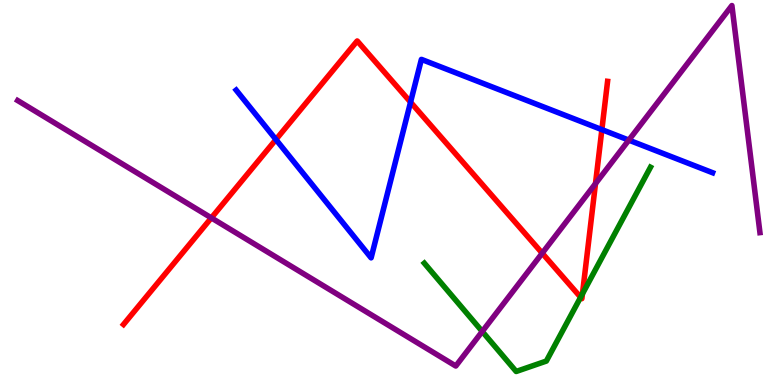[{'lines': ['blue', 'red'], 'intersections': [{'x': 3.56, 'y': 6.38}, {'x': 5.3, 'y': 7.35}, {'x': 7.77, 'y': 6.63}]}, {'lines': ['green', 'red'], 'intersections': [{'x': 7.49, 'y': 2.28}, {'x': 7.52, 'y': 2.37}]}, {'lines': ['purple', 'red'], 'intersections': [{'x': 2.73, 'y': 4.34}, {'x': 7.0, 'y': 3.42}, {'x': 7.68, 'y': 5.23}]}, {'lines': ['blue', 'green'], 'intersections': []}, {'lines': ['blue', 'purple'], 'intersections': [{'x': 8.11, 'y': 6.36}]}, {'lines': ['green', 'purple'], 'intersections': [{'x': 6.22, 'y': 1.39}]}]